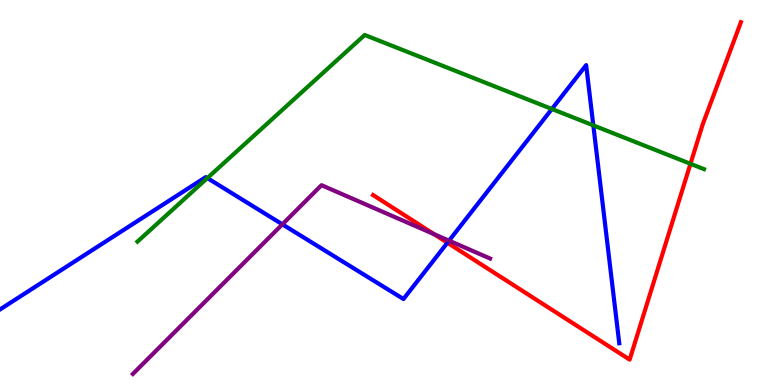[{'lines': ['blue', 'red'], 'intersections': [{'x': 5.77, 'y': 3.7}]}, {'lines': ['green', 'red'], 'intersections': [{'x': 8.91, 'y': 5.75}]}, {'lines': ['purple', 'red'], 'intersections': [{'x': 5.6, 'y': 3.92}]}, {'lines': ['blue', 'green'], 'intersections': [{'x': 2.68, 'y': 5.37}, {'x': 7.12, 'y': 7.17}, {'x': 7.66, 'y': 6.74}]}, {'lines': ['blue', 'purple'], 'intersections': [{'x': 3.64, 'y': 4.17}, {'x': 5.79, 'y': 3.75}]}, {'lines': ['green', 'purple'], 'intersections': []}]